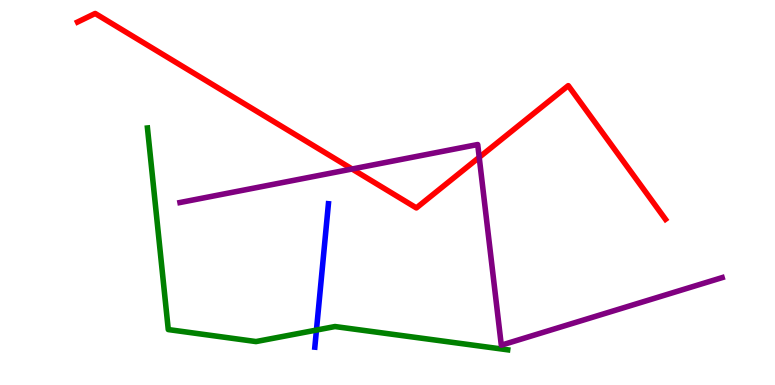[{'lines': ['blue', 'red'], 'intersections': []}, {'lines': ['green', 'red'], 'intersections': []}, {'lines': ['purple', 'red'], 'intersections': [{'x': 4.54, 'y': 5.61}, {'x': 6.18, 'y': 5.91}]}, {'lines': ['blue', 'green'], 'intersections': [{'x': 4.08, 'y': 1.43}]}, {'lines': ['blue', 'purple'], 'intersections': []}, {'lines': ['green', 'purple'], 'intersections': []}]